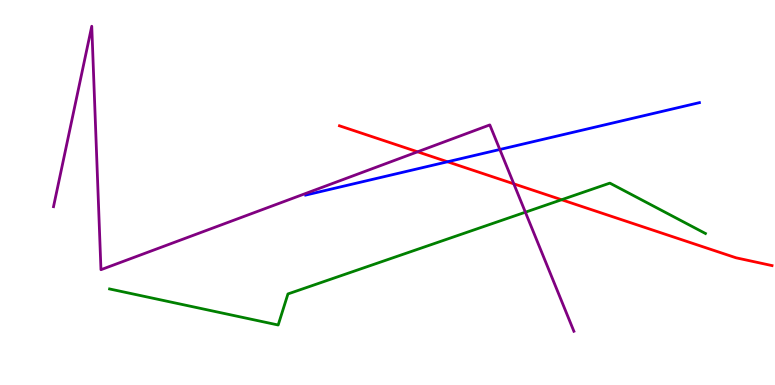[{'lines': ['blue', 'red'], 'intersections': [{'x': 5.77, 'y': 5.8}]}, {'lines': ['green', 'red'], 'intersections': [{'x': 7.25, 'y': 4.81}]}, {'lines': ['purple', 'red'], 'intersections': [{'x': 5.39, 'y': 6.06}, {'x': 6.63, 'y': 5.23}]}, {'lines': ['blue', 'green'], 'intersections': []}, {'lines': ['blue', 'purple'], 'intersections': [{'x': 6.45, 'y': 6.12}]}, {'lines': ['green', 'purple'], 'intersections': [{'x': 6.78, 'y': 4.49}]}]